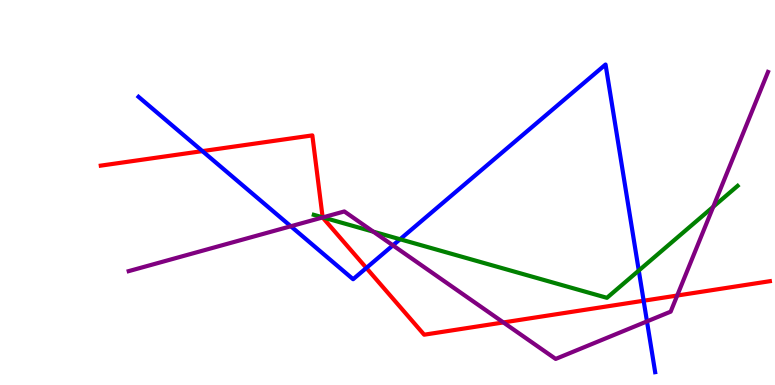[{'lines': ['blue', 'red'], 'intersections': [{'x': 2.61, 'y': 6.08}, {'x': 4.73, 'y': 3.04}, {'x': 8.31, 'y': 2.19}]}, {'lines': ['green', 'red'], 'intersections': [{'x': 4.16, 'y': 4.36}]}, {'lines': ['purple', 'red'], 'intersections': [{'x': 4.16, 'y': 4.35}, {'x': 6.5, 'y': 1.62}, {'x': 8.74, 'y': 2.32}]}, {'lines': ['blue', 'green'], 'intersections': [{'x': 5.16, 'y': 3.79}, {'x': 8.24, 'y': 2.97}]}, {'lines': ['blue', 'purple'], 'intersections': [{'x': 3.75, 'y': 4.12}, {'x': 5.07, 'y': 3.63}, {'x': 8.35, 'y': 1.65}]}, {'lines': ['green', 'purple'], 'intersections': [{'x': 4.17, 'y': 4.35}, {'x': 4.82, 'y': 3.98}, {'x': 9.2, 'y': 4.63}]}]